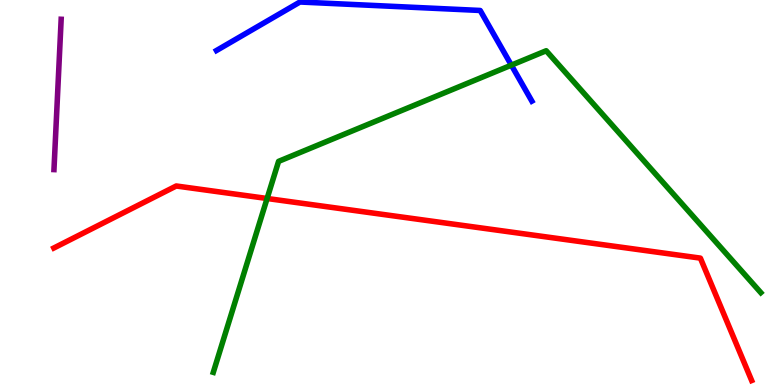[{'lines': ['blue', 'red'], 'intersections': []}, {'lines': ['green', 'red'], 'intersections': [{'x': 3.45, 'y': 4.84}]}, {'lines': ['purple', 'red'], 'intersections': []}, {'lines': ['blue', 'green'], 'intersections': [{'x': 6.6, 'y': 8.31}]}, {'lines': ['blue', 'purple'], 'intersections': []}, {'lines': ['green', 'purple'], 'intersections': []}]